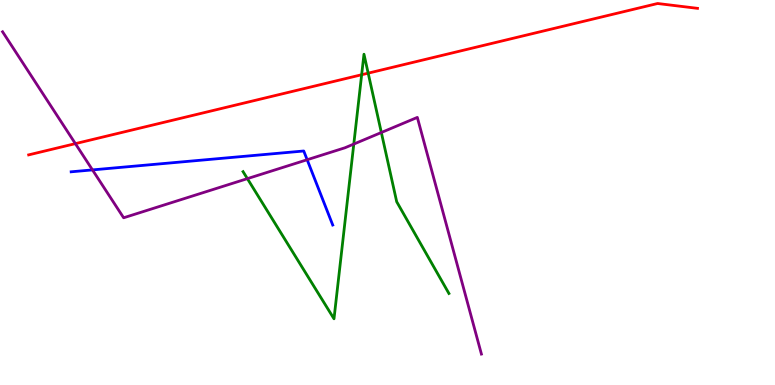[{'lines': ['blue', 'red'], 'intersections': []}, {'lines': ['green', 'red'], 'intersections': [{'x': 4.67, 'y': 8.06}, {'x': 4.75, 'y': 8.1}]}, {'lines': ['purple', 'red'], 'intersections': [{'x': 0.973, 'y': 6.27}]}, {'lines': ['blue', 'green'], 'intersections': []}, {'lines': ['blue', 'purple'], 'intersections': [{'x': 1.19, 'y': 5.59}, {'x': 3.96, 'y': 5.85}]}, {'lines': ['green', 'purple'], 'intersections': [{'x': 3.19, 'y': 5.36}, {'x': 4.57, 'y': 6.26}, {'x': 4.92, 'y': 6.56}]}]